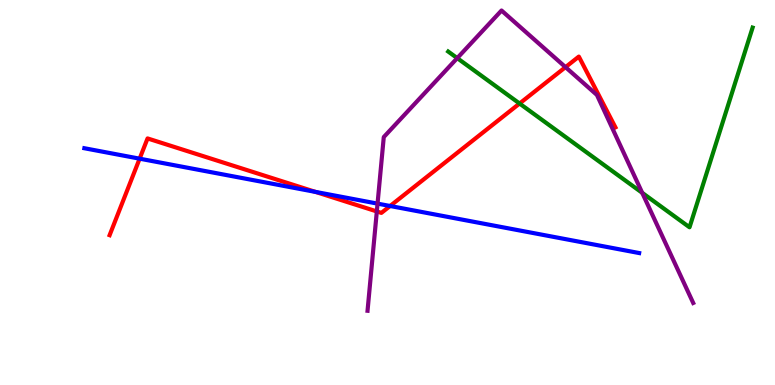[{'lines': ['blue', 'red'], 'intersections': [{'x': 1.8, 'y': 5.88}, {'x': 4.07, 'y': 5.02}, {'x': 5.03, 'y': 4.65}]}, {'lines': ['green', 'red'], 'intersections': [{'x': 6.7, 'y': 7.31}]}, {'lines': ['purple', 'red'], 'intersections': [{'x': 4.86, 'y': 4.51}, {'x': 7.3, 'y': 8.26}]}, {'lines': ['blue', 'green'], 'intersections': []}, {'lines': ['blue', 'purple'], 'intersections': [{'x': 4.87, 'y': 4.71}]}, {'lines': ['green', 'purple'], 'intersections': [{'x': 5.9, 'y': 8.49}, {'x': 8.29, 'y': 4.99}]}]